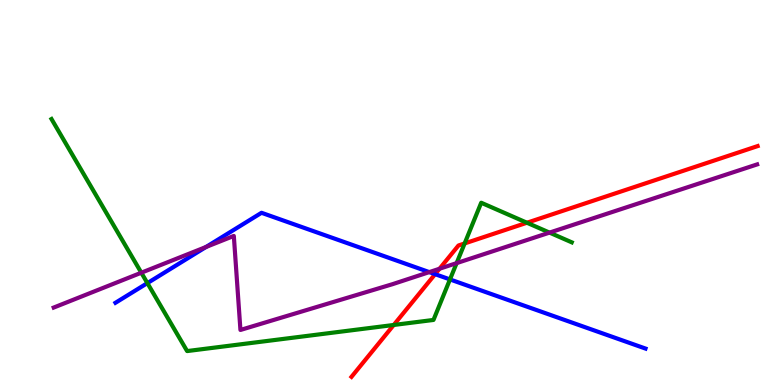[{'lines': ['blue', 'red'], 'intersections': [{'x': 5.61, 'y': 2.88}]}, {'lines': ['green', 'red'], 'intersections': [{'x': 5.08, 'y': 1.56}, {'x': 6.0, 'y': 3.68}, {'x': 6.8, 'y': 4.21}]}, {'lines': ['purple', 'red'], 'intersections': [{'x': 5.67, 'y': 3.02}]}, {'lines': ['blue', 'green'], 'intersections': [{'x': 1.9, 'y': 2.65}, {'x': 5.81, 'y': 2.74}]}, {'lines': ['blue', 'purple'], 'intersections': [{'x': 2.66, 'y': 3.59}, {'x': 5.54, 'y': 2.93}]}, {'lines': ['green', 'purple'], 'intersections': [{'x': 1.82, 'y': 2.92}, {'x': 5.89, 'y': 3.17}, {'x': 7.09, 'y': 3.96}]}]